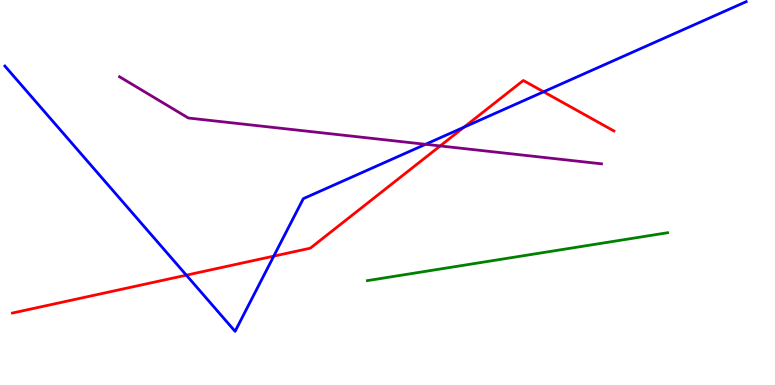[{'lines': ['blue', 'red'], 'intersections': [{'x': 2.4, 'y': 2.85}, {'x': 3.53, 'y': 3.35}, {'x': 5.99, 'y': 6.7}, {'x': 7.01, 'y': 7.62}]}, {'lines': ['green', 'red'], 'intersections': []}, {'lines': ['purple', 'red'], 'intersections': [{'x': 5.68, 'y': 6.21}]}, {'lines': ['blue', 'green'], 'intersections': []}, {'lines': ['blue', 'purple'], 'intersections': [{'x': 5.49, 'y': 6.25}]}, {'lines': ['green', 'purple'], 'intersections': []}]